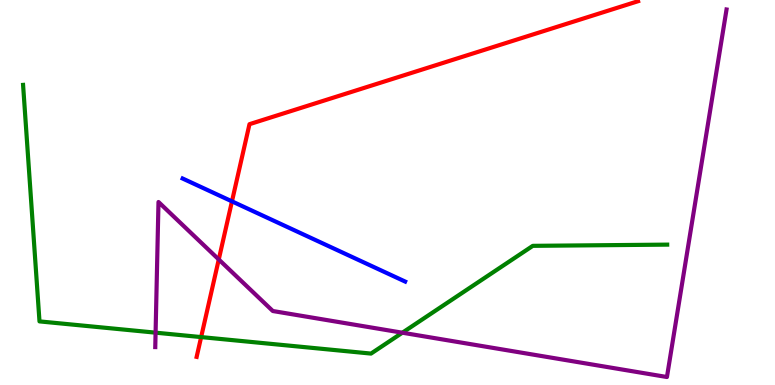[{'lines': ['blue', 'red'], 'intersections': [{'x': 2.99, 'y': 4.77}]}, {'lines': ['green', 'red'], 'intersections': [{'x': 2.6, 'y': 1.24}]}, {'lines': ['purple', 'red'], 'intersections': [{'x': 2.82, 'y': 3.26}]}, {'lines': ['blue', 'green'], 'intersections': []}, {'lines': ['blue', 'purple'], 'intersections': []}, {'lines': ['green', 'purple'], 'intersections': [{'x': 2.01, 'y': 1.36}, {'x': 5.19, 'y': 1.36}]}]